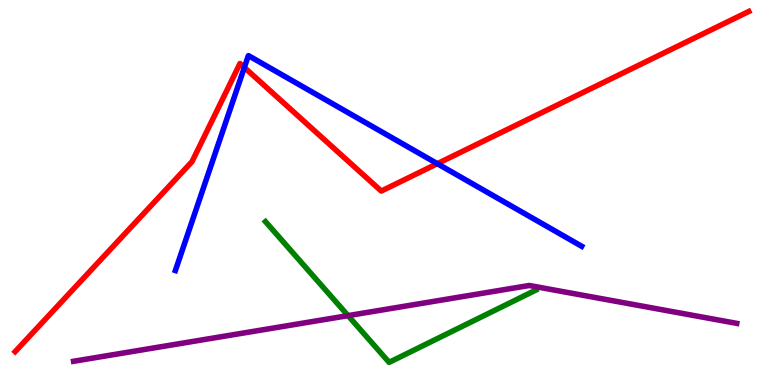[{'lines': ['blue', 'red'], 'intersections': [{'x': 3.15, 'y': 8.25}, {'x': 5.64, 'y': 5.75}]}, {'lines': ['green', 'red'], 'intersections': []}, {'lines': ['purple', 'red'], 'intersections': []}, {'lines': ['blue', 'green'], 'intersections': []}, {'lines': ['blue', 'purple'], 'intersections': []}, {'lines': ['green', 'purple'], 'intersections': [{'x': 4.49, 'y': 1.8}]}]